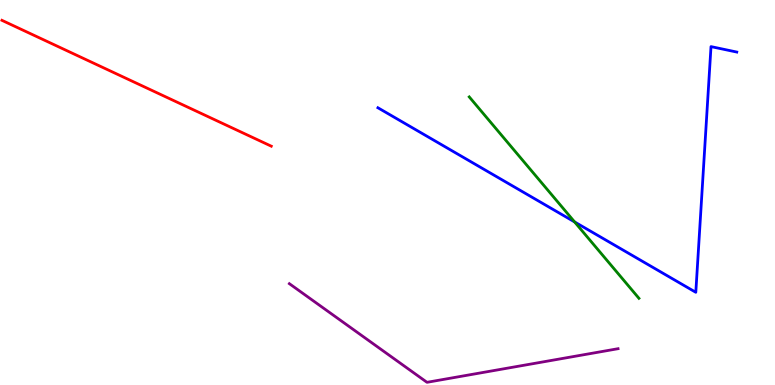[{'lines': ['blue', 'red'], 'intersections': []}, {'lines': ['green', 'red'], 'intersections': []}, {'lines': ['purple', 'red'], 'intersections': []}, {'lines': ['blue', 'green'], 'intersections': [{'x': 7.41, 'y': 4.24}]}, {'lines': ['blue', 'purple'], 'intersections': []}, {'lines': ['green', 'purple'], 'intersections': []}]